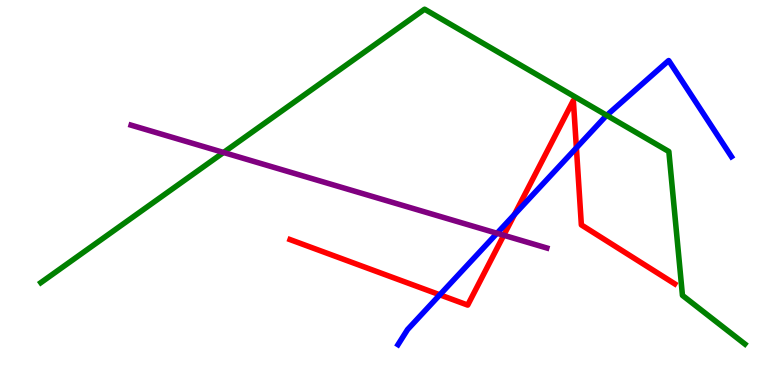[{'lines': ['blue', 'red'], 'intersections': [{'x': 5.68, 'y': 2.34}, {'x': 6.64, 'y': 4.43}, {'x': 7.44, 'y': 6.16}]}, {'lines': ['green', 'red'], 'intersections': []}, {'lines': ['purple', 'red'], 'intersections': [{'x': 6.5, 'y': 3.89}]}, {'lines': ['blue', 'green'], 'intersections': [{'x': 7.83, 'y': 7.0}]}, {'lines': ['blue', 'purple'], 'intersections': [{'x': 6.41, 'y': 3.94}]}, {'lines': ['green', 'purple'], 'intersections': [{'x': 2.88, 'y': 6.04}]}]